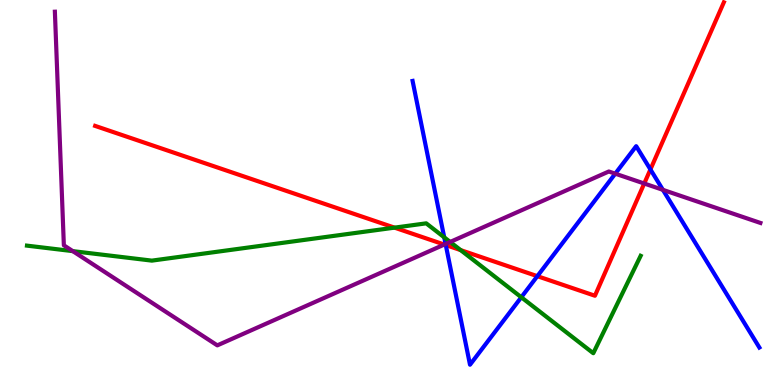[{'lines': ['blue', 'red'], 'intersections': [{'x': 5.75, 'y': 3.63}, {'x': 6.93, 'y': 2.83}, {'x': 8.39, 'y': 5.6}]}, {'lines': ['green', 'red'], 'intersections': [{'x': 5.09, 'y': 4.09}, {'x': 5.94, 'y': 3.5}]}, {'lines': ['purple', 'red'], 'intersections': [{'x': 5.73, 'y': 3.65}, {'x': 8.31, 'y': 5.23}]}, {'lines': ['blue', 'green'], 'intersections': [{'x': 5.73, 'y': 3.84}, {'x': 6.73, 'y': 2.28}]}, {'lines': ['blue', 'purple'], 'intersections': [{'x': 5.75, 'y': 3.66}, {'x': 7.94, 'y': 5.49}, {'x': 8.55, 'y': 5.07}]}, {'lines': ['green', 'purple'], 'intersections': [{'x': 0.939, 'y': 3.48}, {'x': 5.81, 'y': 3.72}]}]